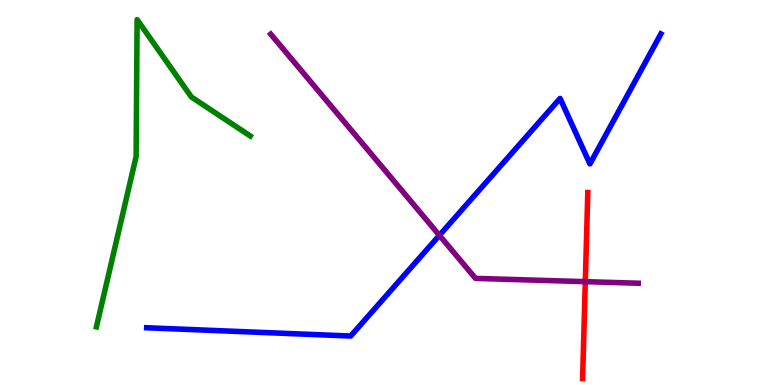[{'lines': ['blue', 'red'], 'intersections': []}, {'lines': ['green', 'red'], 'intersections': []}, {'lines': ['purple', 'red'], 'intersections': [{'x': 7.55, 'y': 2.68}]}, {'lines': ['blue', 'green'], 'intersections': []}, {'lines': ['blue', 'purple'], 'intersections': [{'x': 5.67, 'y': 3.89}]}, {'lines': ['green', 'purple'], 'intersections': []}]